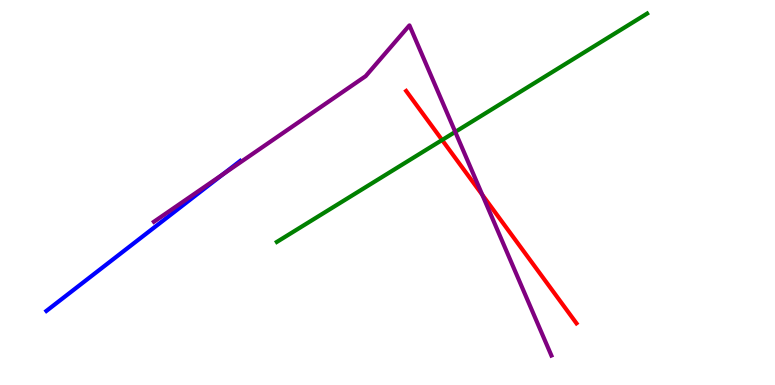[{'lines': ['blue', 'red'], 'intersections': []}, {'lines': ['green', 'red'], 'intersections': [{'x': 5.7, 'y': 6.36}]}, {'lines': ['purple', 'red'], 'intersections': [{'x': 6.22, 'y': 4.94}]}, {'lines': ['blue', 'green'], 'intersections': []}, {'lines': ['blue', 'purple'], 'intersections': [{'x': 2.88, 'y': 5.47}]}, {'lines': ['green', 'purple'], 'intersections': [{'x': 5.87, 'y': 6.57}]}]